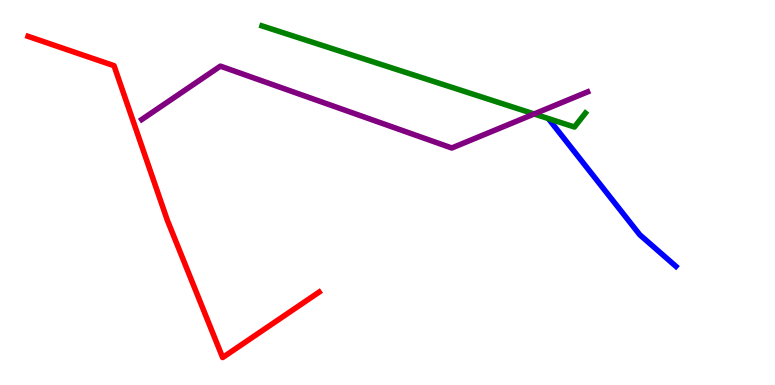[{'lines': ['blue', 'red'], 'intersections': []}, {'lines': ['green', 'red'], 'intersections': []}, {'lines': ['purple', 'red'], 'intersections': []}, {'lines': ['blue', 'green'], 'intersections': []}, {'lines': ['blue', 'purple'], 'intersections': []}, {'lines': ['green', 'purple'], 'intersections': [{'x': 6.89, 'y': 7.04}]}]